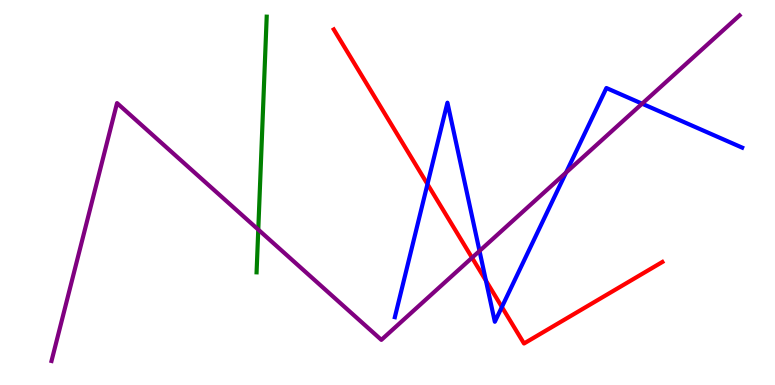[{'lines': ['blue', 'red'], 'intersections': [{'x': 5.52, 'y': 5.22}, {'x': 6.27, 'y': 2.71}, {'x': 6.48, 'y': 2.03}]}, {'lines': ['green', 'red'], 'intersections': []}, {'lines': ['purple', 'red'], 'intersections': [{'x': 6.09, 'y': 3.31}]}, {'lines': ['blue', 'green'], 'intersections': []}, {'lines': ['blue', 'purple'], 'intersections': [{'x': 6.19, 'y': 3.48}, {'x': 7.3, 'y': 5.52}, {'x': 8.29, 'y': 7.31}]}, {'lines': ['green', 'purple'], 'intersections': [{'x': 3.33, 'y': 4.04}]}]